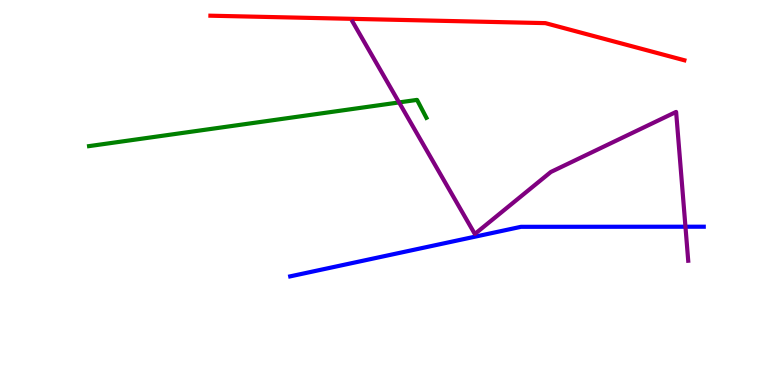[{'lines': ['blue', 'red'], 'intersections': []}, {'lines': ['green', 'red'], 'intersections': []}, {'lines': ['purple', 'red'], 'intersections': []}, {'lines': ['blue', 'green'], 'intersections': []}, {'lines': ['blue', 'purple'], 'intersections': [{'x': 8.84, 'y': 4.11}]}, {'lines': ['green', 'purple'], 'intersections': [{'x': 5.15, 'y': 7.34}]}]